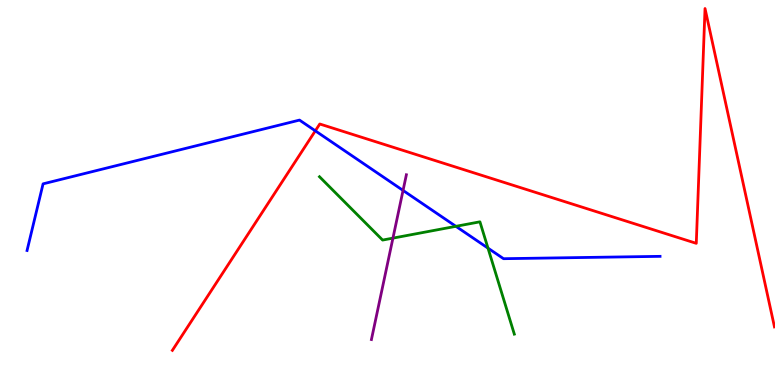[{'lines': ['blue', 'red'], 'intersections': [{'x': 4.07, 'y': 6.6}]}, {'lines': ['green', 'red'], 'intersections': []}, {'lines': ['purple', 'red'], 'intersections': []}, {'lines': ['blue', 'green'], 'intersections': [{'x': 5.88, 'y': 4.12}, {'x': 6.3, 'y': 3.56}]}, {'lines': ['blue', 'purple'], 'intersections': [{'x': 5.2, 'y': 5.05}]}, {'lines': ['green', 'purple'], 'intersections': [{'x': 5.07, 'y': 3.81}]}]